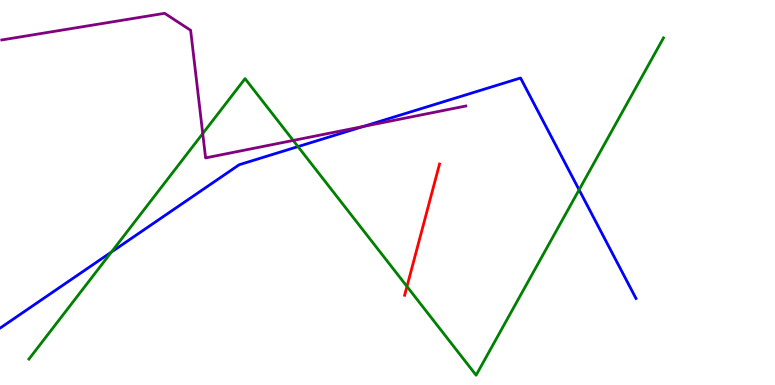[{'lines': ['blue', 'red'], 'intersections': []}, {'lines': ['green', 'red'], 'intersections': [{'x': 5.25, 'y': 2.56}]}, {'lines': ['purple', 'red'], 'intersections': []}, {'lines': ['blue', 'green'], 'intersections': [{'x': 1.44, 'y': 3.45}, {'x': 3.85, 'y': 6.19}, {'x': 7.47, 'y': 5.07}]}, {'lines': ['blue', 'purple'], 'intersections': [{'x': 4.69, 'y': 6.72}]}, {'lines': ['green', 'purple'], 'intersections': [{'x': 2.62, 'y': 6.53}, {'x': 3.78, 'y': 6.35}]}]